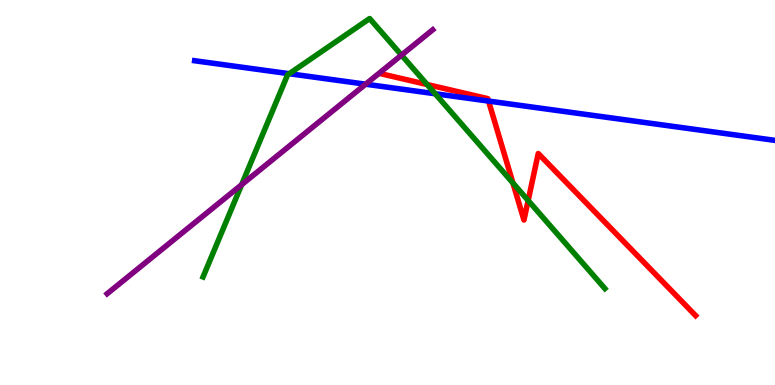[{'lines': ['blue', 'red'], 'intersections': [{'x': 6.3, 'y': 7.37}]}, {'lines': ['green', 'red'], 'intersections': [{'x': 5.51, 'y': 7.8}, {'x': 6.62, 'y': 5.25}, {'x': 6.81, 'y': 4.79}]}, {'lines': ['purple', 'red'], 'intersections': []}, {'lines': ['blue', 'green'], 'intersections': [{'x': 3.73, 'y': 8.09}, {'x': 5.61, 'y': 7.57}]}, {'lines': ['blue', 'purple'], 'intersections': [{'x': 4.72, 'y': 7.81}]}, {'lines': ['green', 'purple'], 'intersections': [{'x': 3.12, 'y': 5.2}, {'x': 5.18, 'y': 8.57}]}]